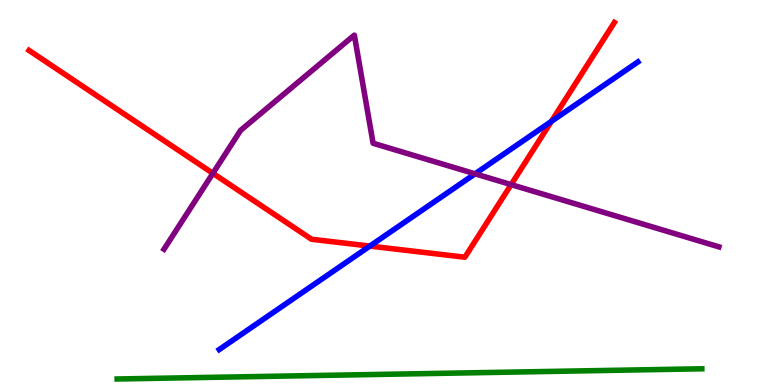[{'lines': ['blue', 'red'], 'intersections': [{'x': 4.77, 'y': 3.61}, {'x': 7.11, 'y': 6.85}]}, {'lines': ['green', 'red'], 'intersections': []}, {'lines': ['purple', 'red'], 'intersections': [{'x': 2.75, 'y': 5.5}, {'x': 6.6, 'y': 5.2}]}, {'lines': ['blue', 'green'], 'intersections': []}, {'lines': ['blue', 'purple'], 'intersections': [{'x': 6.13, 'y': 5.49}]}, {'lines': ['green', 'purple'], 'intersections': []}]